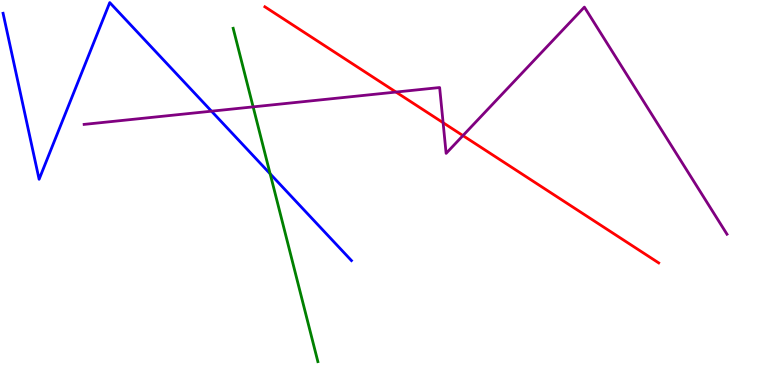[{'lines': ['blue', 'red'], 'intersections': []}, {'lines': ['green', 'red'], 'intersections': []}, {'lines': ['purple', 'red'], 'intersections': [{'x': 5.11, 'y': 7.61}, {'x': 5.72, 'y': 6.81}, {'x': 5.97, 'y': 6.48}]}, {'lines': ['blue', 'green'], 'intersections': [{'x': 3.49, 'y': 5.49}]}, {'lines': ['blue', 'purple'], 'intersections': [{'x': 2.73, 'y': 7.11}]}, {'lines': ['green', 'purple'], 'intersections': [{'x': 3.27, 'y': 7.22}]}]